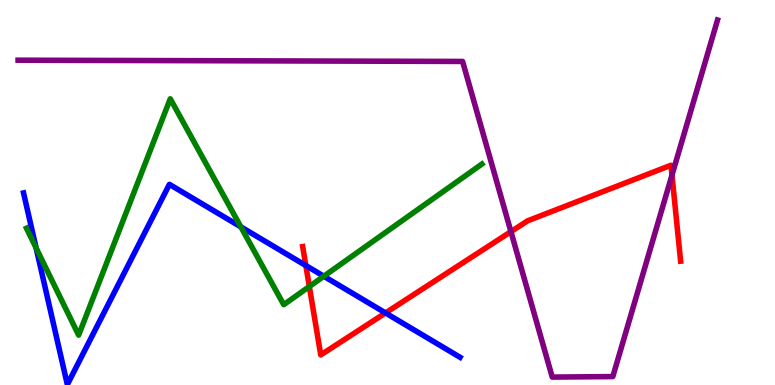[{'lines': ['blue', 'red'], 'intersections': [{'x': 3.95, 'y': 3.1}, {'x': 4.97, 'y': 1.87}]}, {'lines': ['green', 'red'], 'intersections': [{'x': 3.99, 'y': 2.56}]}, {'lines': ['purple', 'red'], 'intersections': [{'x': 6.59, 'y': 3.98}, {'x': 8.67, 'y': 5.45}]}, {'lines': ['blue', 'green'], 'intersections': [{'x': 0.466, 'y': 3.56}, {'x': 3.11, 'y': 4.11}, {'x': 4.18, 'y': 2.82}]}, {'lines': ['blue', 'purple'], 'intersections': []}, {'lines': ['green', 'purple'], 'intersections': []}]